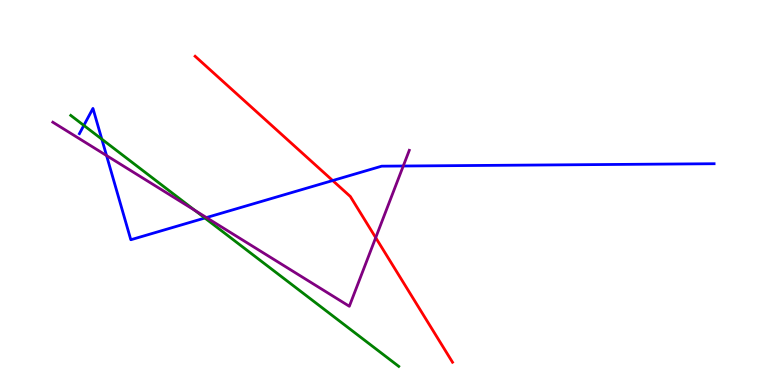[{'lines': ['blue', 'red'], 'intersections': [{'x': 4.29, 'y': 5.31}]}, {'lines': ['green', 'red'], 'intersections': []}, {'lines': ['purple', 'red'], 'intersections': [{'x': 4.85, 'y': 3.83}]}, {'lines': ['blue', 'green'], 'intersections': [{'x': 1.08, 'y': 6.74}, {'x': 1.31, 'y': 6.38}, {'x': 2.64, 'y': 4.34}]}, {'lines': ['blue', 'purple'], 'intersections': [{'x': 1.37, 'y': 5.96}, {'x': 2.66, 'y': 4.35}, {'x': 5.2, 'y': 5.69}]}, {'lines': ['green', 'purple'], 'intersections': [{'x': 2.52, 'y': 4.53}]}]